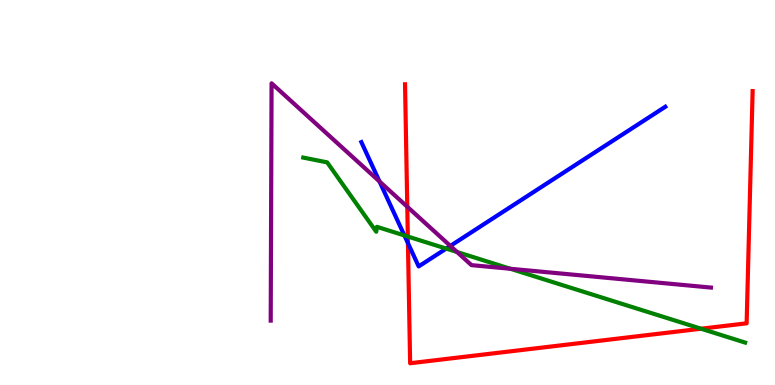[{'lines': ['blue', 'red'], 'intersections': [{'x': 5.26, 'y': 3.68}]}, {'lines': ['green', 'red'], 'intersections': [{'x': 5.26, 'y': 3.86}, {'x': 9.05, 'y': 1.46}]}, {'lines': ['purple', 'red'], 'intersections': [{'x': 5.26, 'y': 4.63}]}, {'lines': ['blue', 'green'], 'intersections': [{'x': 5.22, 'y': 3.88}, {'x': 5.76, 'y': 3.54}]}, {'lines': ['blue', 'purple'], 'intersections': [{'x': 4.9, 'y': 5.29}, {'x': 5.81, 'y': 3.61}]}, {'lines': ['green', 'purple'], 'intersections': [{'x': 5.9, 'y': 3.45}, {'x': 6.59, 'y': 3.02}]}]